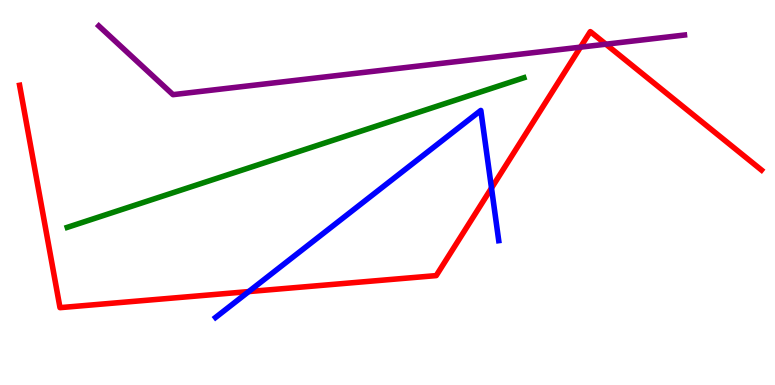[{'lines': ['blue', 'red'], 'intersections': [{'x': 3.21, 'y': 2.43}, {'x': 6.34, 'y': 5.12}]}, {'lines': ['green', 'red'], 'intersections': []}, {'lines': ['purple', 'red'], 'intersections': [{'x': 7.49, 'y': 8.78}, {'x': 7.82, 'y': 8.85}]}, {'lines': ['blue', 'green'], 'intersections': []}, {'lines': ['blue', 'purple'], 'intersections': []}, {'lines': ['green', 'purple'], 'intersections': []}]